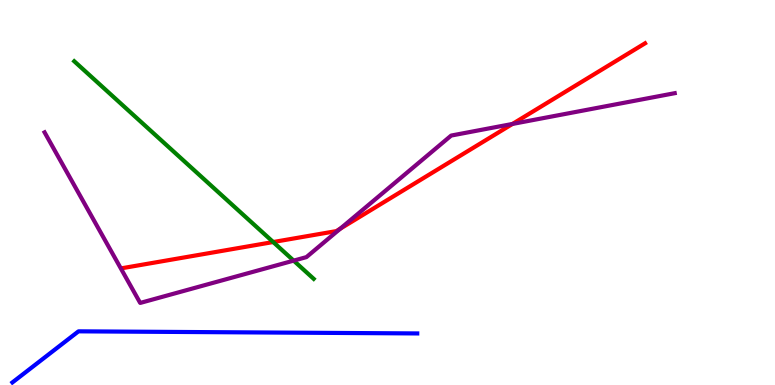[{'lines': ['blue', 'red'], 'intersections': []}, {'lines': ['green', 'red'], 'intersections': [{'x': 3.53, 'y': 3.71}]}, {'lines': ['purple', 'red'], 'intersections': [{'x': 4.39, 'y': 4.06}, {'x': 6.61, 'y': 6.78}]}, {'lines': ['blue', 'green'], 'intersections': []}, {'lines': ['blue', 'purple'], 'intersections': []}, {'lines': ['green', 'purple'], 'intersections': [{'x': 3.79, 'y': 3.23}]}]